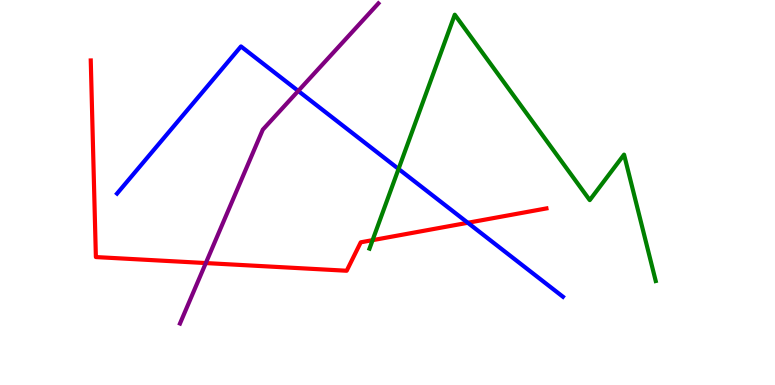[{'lines': ['blue', 'red'], 'intersections': [{'x': 6.04, 'y': 4.21}]}, {'lines': ['green', 'red'], 'intersections': [{'x': 4.81, 'y': 3.76}]}, {'lines': ['purple', 'red'], 'intersections': [{'x': 2.66, 'y': 3.17}]}, {'lines': ['blue', 'green'], 'intersections': [{'x': 5.14, 'y': 5.61}]}, {'lines': ['blue', 'purple'], 'intersections': [{'x': 3.85, 'y': 7.64}]}, {'lines': ['green', 'purple'], 'intersections': []}]